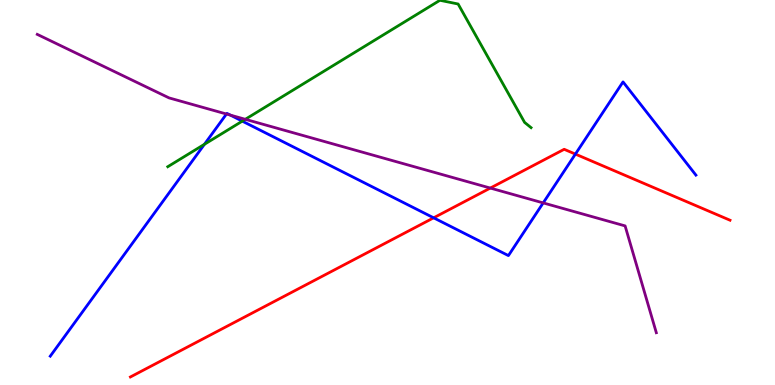[{'lines': ['blue', 'red'], 'intersections': [{'x': 5.6, 'y': 4.34}, {'x': 7.42, 'y': 6.0}]}, {'lines': ['green', 'red'], 'intersections': []}, {'lines': ['purple', 'red'], 'intersections': [{'x': 6.33, 'y': 5.12}]}, {'lines': ['blue', 'green'], 'intersections': [{'x': 2.64, 'y': 6.25}, {'x': 3.13, 'y': 6.85}]}, {'lines': ['blue', 'purple'], 'intersections': [{'x': 2.92, 'y': 7.04}, {'x': 2.97, 'y': 7.01}, {'x': 7.01, 'y': 4.73}]}, {'lines': ['green', 'purple'], 'intersections': [{'x': 3.17, 'y': 6.9}]}]